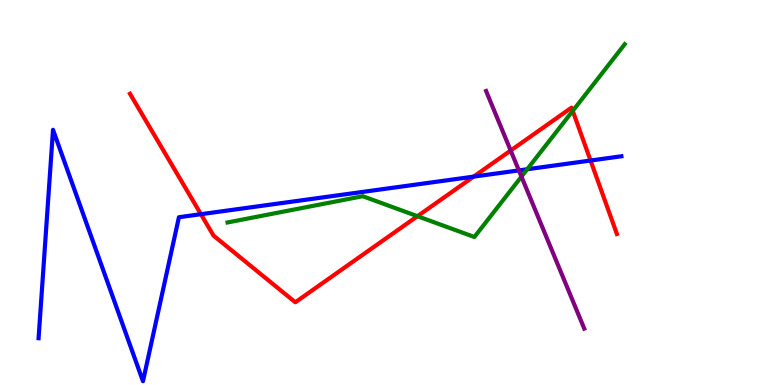[{'lines': ['blue', 'red'], 'intersections': [{'x': 2.59, 'y': 4.44}, {'x': 6.11, 'y': 5.41}, {'x': 7.62, 'y': 5.83}]}, {'lines': ['green', 'red'], 'intersections': [{'x': 5.39, 'y': 4.38}, {'x': 7.39, 'y': 7.12}]}, {'lines': ['purple', 'red'], 'intersections': [{'x': 6.59, 'y': 6.09}]}, {'lines': ['blue', 'green'], 'intersections': [{'x': 6.8, 'y': 5.6}]}, {'lines': ['blue', 'purple'], 'intersections': [{'x': 6.7, 'y': 5.57}]}, {'lines': ['green', 'purple'], 'intersections': [{'x': 6.73, 'y': 5.41}]}]